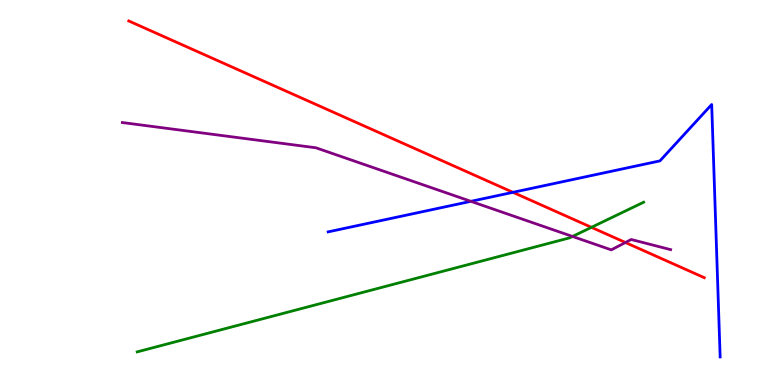[{'lines': ['blue', 'red'], 'intersections': [{'x': 6.62, 'y': 5.0}]}, {'lines': ['green', 'red'], 'intersections': [{'x': 7.63, 'y': 4.1}]}, {'lines': ['purple', 'red'], 'intersections': [{'x': 8.07, 'y': 3.7}]}, {'lines': ['blue', 'green'], 'intersections': []}, {'lines': ['blue', 'purple'], 'intersections': [{'x': 6.08, 'y': 4.77}]}, {'lines': ['green', 'purple'], 'intersections': [{'x': 7.39, 'y': 3.86}]}]